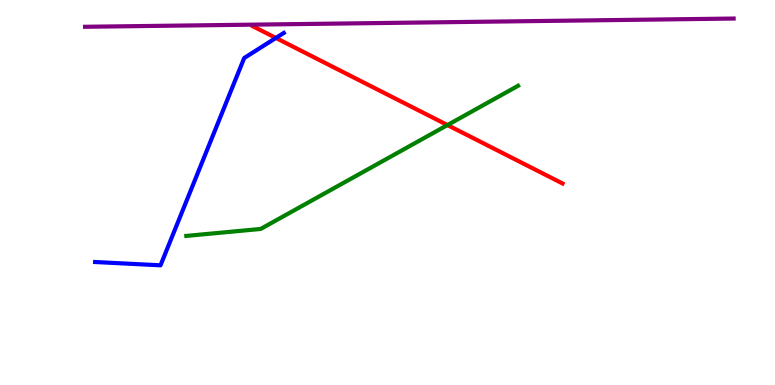[{'lines': ['blue', 'red'], 'intersections': [{'x': 3.56, 'y': 9.01}]}, {'lines': ['green', 'red'], 'intersections': [{'x': 5.77, 'y': 6.75}]}, {'lines': ['purple', 'red'], 'intersections': []}, {'lines': ['blue', 'green'], 'intersections': []}, {'lines': ['blue', 'purple'], 'intersections': []}, {'lines': ['green', 'purple'], 'intersections': []}]